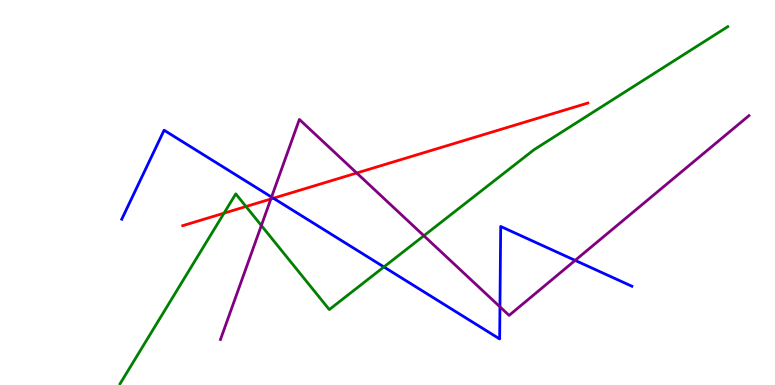[{'lines': ['blue', 'red'], 'intersections': [{'x': 3.53, 'y': 4.85}]}, {'lines': ['green', 'red'], 'intersections': [{'x': 2.89, 'y': 4.46}, {'x': 3.17, 'y': 4.64}]}, {'lines': ['purple', 'red'], 'intersections': [{'x': 3.49, 'y': 4.83}, {'x': 4.6, 'y': 5.51}]}, {'lines': ['blue', 'green'], 'intersections': [{'x': 4.95, 'y': 3.07}]}, {'lines': ['blue', 'purple'], 'intersections': [{'x': 3.5, 'y': 4.88}, {'x': 6.45, 'y': 2.03}, {'x': 7.42, 'y': 3.24}]}, {'lines': ['green', 'purple'], 'intersections': [{'x': 3.37, 'y': 4.14}, {'x': 5.47, 'y': 3.88}]}]